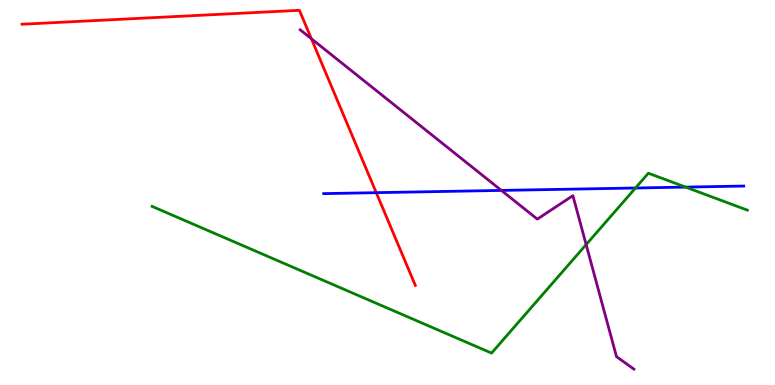[{'lines': ['blue', 'red'], 'intersections': [{'x': 4.85, 'y': 5.0}]}, {'lines': ['green', 'red'], 'intersections': []}, {'lines': ['purple', 'red'], 'intersections': [{'x': 4.02, 'y': 8.99}]}, {'lines': ['blue', 'green'], 'intersections': [{'x': 8.2, 'y': 5.12}, {'x': 8.85, 'y': 5.14}]}, {'lines': ['blue', 'purple'], 'intersections': [{'x': 6.47, 'y': 5.05}]}, {'lines': ['green', 'purple'], 'intersections': [{'x': 7.56, 'y': 3.65}]}]